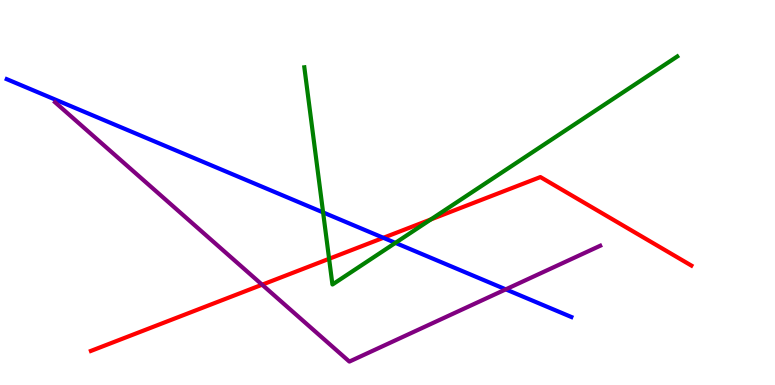[{'lines': ['blue', 'red'], 'intersections': [{'x': 4.95, 'y': 3.82}]}, {'lines': ['green', 'red'], 'intersections': [{'x': 4.25, 'y': 3.28}, {'x': 5.56, 'y': 4.3}]}, {'lines': ['purple', 'red'], 'intersections': [{'x': 3.38, 'y': 2.61}]}, {'lines': ['blue', 'green'], 'intersections': [{'x': 4.17, 'y': 4.48}, {'x': 5.1, 'y': 3.69}]}, {'lines': ['blue', 'purple'], 'intersections': [{'x': 6.53, 'y': 2.48}]}, {'lines': ['green', 'purple'], 'intersections': []}]